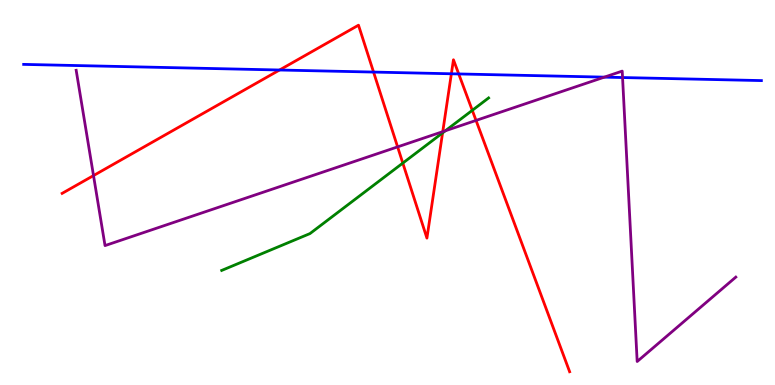[{'lines': ['blue', 'red'], 'intersections': [{'x': 3.61, 'y': 8.18}, {'x': 4.82, 'y': 8.13}, {'x': 5.82, 'y': 8.08}, {'x': 5.92, 'y': 8.08}]}, {'lines': ['green', 'red'], 'intersections': [{'x': 5.2, 'y': 5.76}, {'x': 5.71, 'y': 6.55}, {'x': 6.09, 'y': 7.13}]}, {'lines': ['purple', 'red'], 'intersections': [{'x': 1.21, 'y': 5.44}, {'x': 5.13, 'y': 6.18}, {'x': 5.71, 'y': 6.58}, {'x': 6.14, 'y': 6.87}]}, {'lines': ['blue', 'green'], 'intersections': []}, {'lines': ['blue', 'purple'], 'intersections': [{'x': 7.8, 'y': 8.0}, {'x': 8.03, 'y': 7.99}]}, {'lines': ['green', 'purple'], 'intersections': [{'x': 5.75, 'y': 6.6}]}]